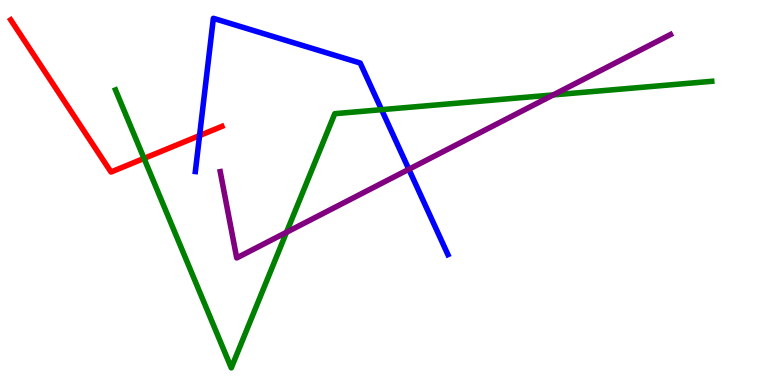[{'lines': ['blue', 'red'], 'intersections': [{'x': 2.58, 'y': 6.48}]}, {'lines': ['green', 'red'], 'intersections': [{'x': 1.86, 'y': 5.89}]}, {'lines': ['purple', 'red'], 'intersections': []}, {'lines': ['blue', 'green'], 'intersections': [{'x': 4.92, 'y': 7.15}]}, {'lines': ['blue', 'purple'], 'intersections': [{'x': 5.28, 'y': 5.6}]}, {'lines': ['green', 'purple'], 'intersections': [{'x': 3.7, 'y': 3.97}, {'x': 7.14, 'y': 7.53}]}]